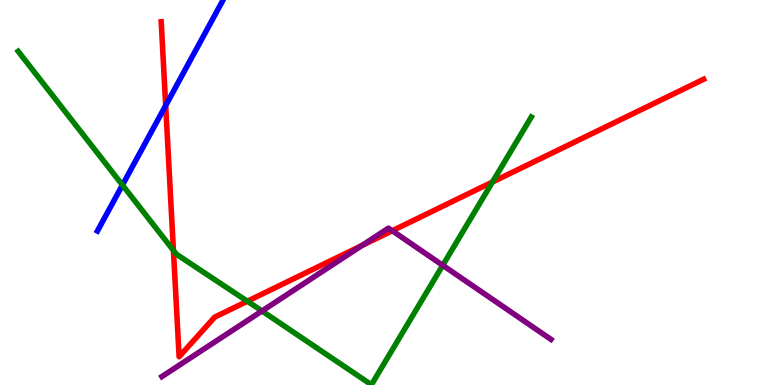[{'lines': ['blue', 'red'], 'intersections': [{'x': 2.14, 'y': 7.26}]}, {'lines': ['green', 'red'], 'intersections': [{'x': 2.24, 'y': 3.49}, {'x': 3.19, 'y': 2.18}, {'x': 6.35, 'y': 5.27}]}, {'lines': ['purple', 'red'], 'intersections': [{'x': 4.67, 'y': 3.62}, {'x': 5.06, 'y': 4.01}]}, {'lines': ['blue', 'green'], 'intersections': [{'x': 1.58, 'y': 5.19}]}, {'lines': ['blue', 'purple'], 'intersections': []}, {'lines': ['green', 'purple'], 'intersections': [{'x': 3.38, 'y': 1.92}, {'x': 5.71, 'y': 3.11}]}]